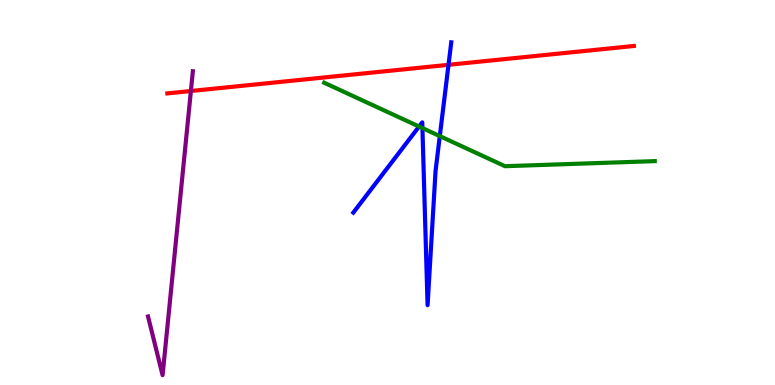[{'lines': ['blue', 'red'], 'intersections': [{'x': 5.79, 'y': 8.32}]}, {'lines': ['green', 'red'], 'intersections': []}, {'lines': ['purple', 'red'], 'intersections': [{'x': 2.46, 'y': 7.64}]}, {'lines': ['blue', 'green'], 'intersections': [{'x': 5.41, 'y': 6.71}, {'x': 5.45, 'y': 6.67}, {'x': 5.67, 'y': 6.46}]}, {'lines': ['blue', 'purple'], 'intersections': []}, {'lines': ['green', 'purple'], 'intersections': []}]